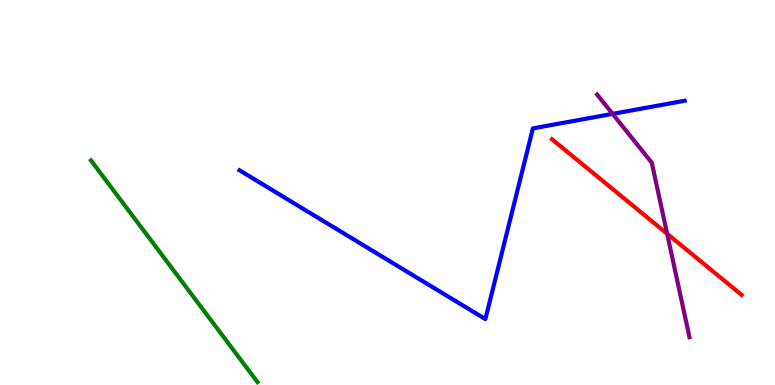[{'lines': ['blue', 'red'], 'intersections': []}, {'lines': ['green', 'red'], 'intersections': []}, {'lines': ['purple', 'red'], 'intersections': [{'x': 8.61, 'y': 3.93}]}, {'lines': ['blue', 'green'], 'intersections': []}, {'lines': ['blue', 'purple'], 'intersections': [{'x': 7.9, 'y': 7.04}]}, {'lines': ['green', 'purple'], 'intersections': []}]